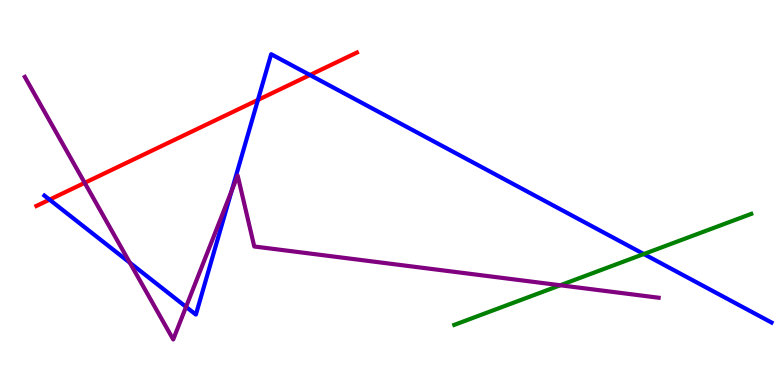[{'lines': ['blue', 'red'], 'intersections': [{'x': 0.639, 'y': 4.81}, {'x': 3.33, 'y': 7.4}, {'x': 4.0, 'y': 8.05}]}, {'lines': ['green', 'red'], 'intersections': []}, {'lines': ['purple', 'red'], 'intersections': [{'x': 1.09, 'y': 5.25}]}, {'lines': ['blue', 'green'], 'intersections': [{'x': 8.31, 'y': 3.4}]}, {'lines': ['blue', 'purple'], 'intersections': [{'x': 1.68, 'y': 3.18}, {'x': 2.4, 'y': 2.03}, {'x': 2.99, 'y': 5.04}]}, {'lines': ['green', 'purple'], 'intersections': [{'x': 7.23, 'y': 2.59}]}]